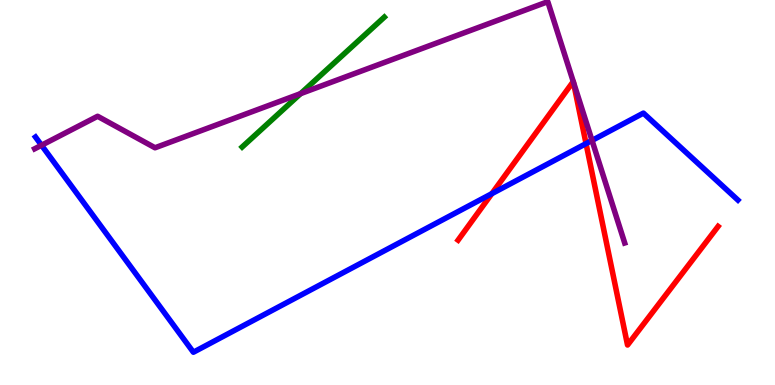[{'lines': ['blue', 'red'], 'intersections': [{'x': 6.35, 'y': 4.97}, {'x': 7.56, 'y': 6.27}]}, {'lines': ['green', 'red'], 'intersections': []}, {'lines': ['purple', 'red'], 'intersections': [{'x': 7.4, 'y': 7.88}, {'x': 7.4, 'y': 7.88}]}, {'lines': ['blue', 'green'], 'intersections': []}, {'lines': ['blue', 'purple'], 'intersections': [{'x': 0.536, 'y': 6.23}, {'x': 7.64, 'y': 6.35}]}, {'lines': ['green', 'purple'], 'intersections': [{'x': 3.88, 'y': 7.57}]}]